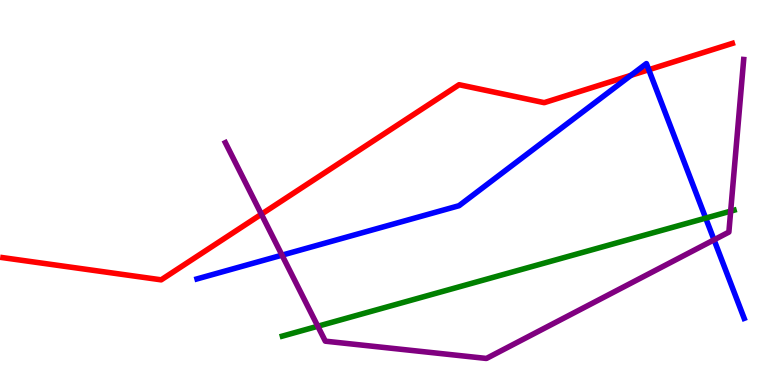[{'lines': ['blue', 'red'], 'intersections': [{'x': 8.14, 'y': 8.04}, {'x': 8.37, 'y': 8.19}]}, {'lines': ['green', 'red'], 'intersections': []}, {'lines': ['purple', 'red'], 'intersections': [{'x': 3.37, 'y': 4.44}]}, {'lines': ['blue', 'green'], 'intersections': [{'x': 9.11, 'y': 4.33}]}, {'lines': ['blue', 'purple'], 'intersections': [{'x': 3.64, 'y': 3.37}, {'x': 9.21, 'y': 3.77}]}, {'lines': ['green', 'purple'], 'intersections': [{'x': 4.1, 'y': 1.53}, {'x': 9.43, 'y': 4.52}]}]